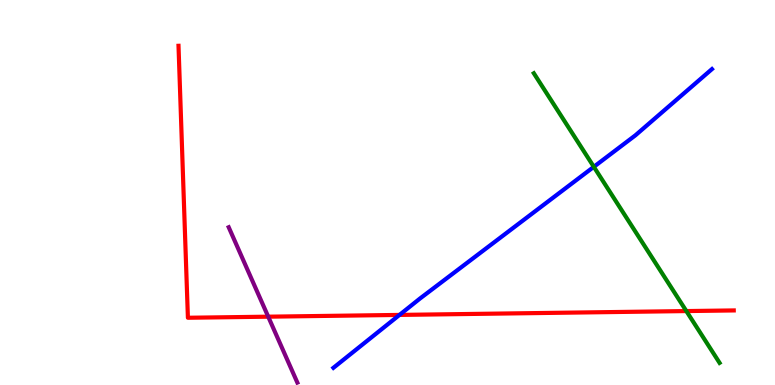[{'lines': ['blue', 'red'], 'intersections': [{'x': 5.15, 'y': 1.82}]}, {'lines': ['green', 'red'], 'intersections': [{'x': 8.86, 'y': 1.92}]}, {'lines': ['purple', 'red'], 'intersections': [{'x': 3.46, 'y': 1.77}]}, {'lines': ['blue', 'green'], 'intersections': [{'x': 7.66, 'y': 5.67}]}, {'lines': ['blue', 'purple'], 'intersections': []}, {'lines': ['green', 'purple'], 'intersections': []}]